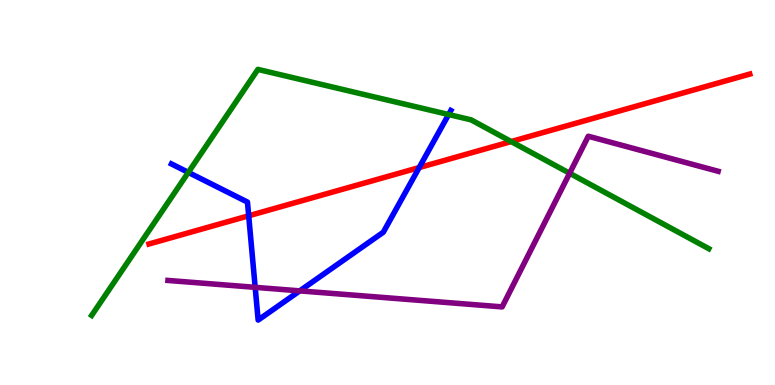[{'lines': ['blue', 'red'], 'intersections': [{'x': 3.21, 'y': 4.4}, {'x': 5.41, 'y': 5.65}]}, {'lines': ['green', 'red'], 'intersections': [{'x': 6.6, 'y': 6.32}]}, {'lines': ['purple', 'red'], 'intersections': []}, {'lines': ['blue', 'green'], 'intersections': [{'x': 2.43, 'y': 5.52}, {'x': 5.79, 'y': 7.03}]}, {'lines': ['blue', 'purple'], 'intersections': [{'x': 3.29, 'y': 2.54}, {'x': 3.87, 'y': 2.44}]}, {'lines': ['green', 'purple'], 'intersections': [{'x': 7.35, 'y': 5.5}]}]